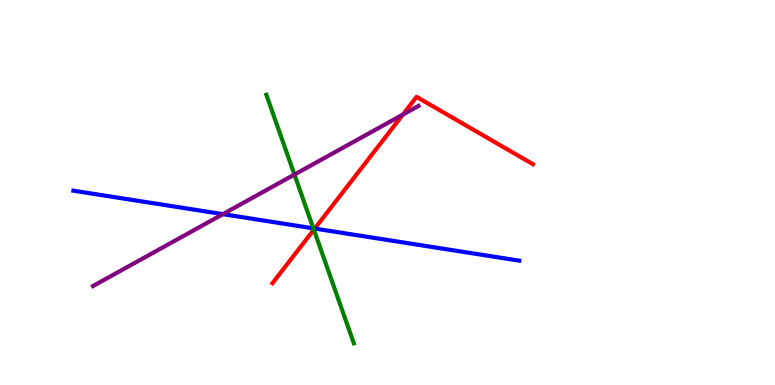[{'lines': ['blue', 'red'], 'intersections': [{'x': 4.06, 'y': 4.06}]}, {'lines': ['green', 'red'], 'intersections': [{'x': 4.05, 'y': 4.03}]}, {'lines': ['purple', 'red'], 'intersections': [{'x': 5.2, 'y': 7.02}]}, {'lines': ['blue', 'green'], 'intersections': [{'x': 4.04, 'y': 4.07}]}, {'lines': ['blue', 'purple'], 'intersections': [{'x': 2.88, 'y': 4.44}]}, {'lines': ['green', 'purple'], 'intersections': [{'x': 3.8, 'y': 5.47}]}]